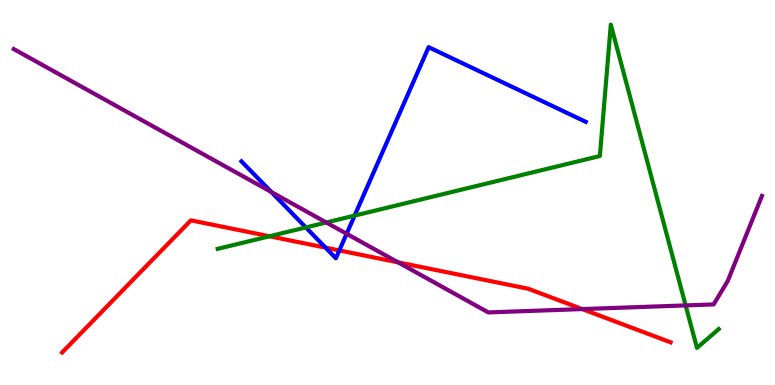[{'lines': ['blue', 'red'], 'intersections': [{'x': 4.2, 'y': 3.57}, {'x': 4.38, 'y': 3.5}]}, {'lines': ['green', 'red'], 'intersections': [{'x': 3.48, 'y': 3.86}]}, {'lines': ['purple', 'red'], 'intersections': [{'x': 5.14, 'y': 3.19}, {'x': 7.51, 'y': 1.97}]}, {'lines': ['blue', 'green'], 'intersections': [{'x': 3.95, 'y': 4.09}, {'x': 4.58, 'y': 4.4}]}, {'lines': ['blue', 'purple'], 'intersections': [{'x': 3.5, 'y': 5.01}, {'x': 4.47, 'y': 3.93}]}, {'lines': ['green', 'purple'], 'intersections': [{'x': 4.21, 'y': 4.22}, {'x': 8.85, 'y': 2.07}]}]